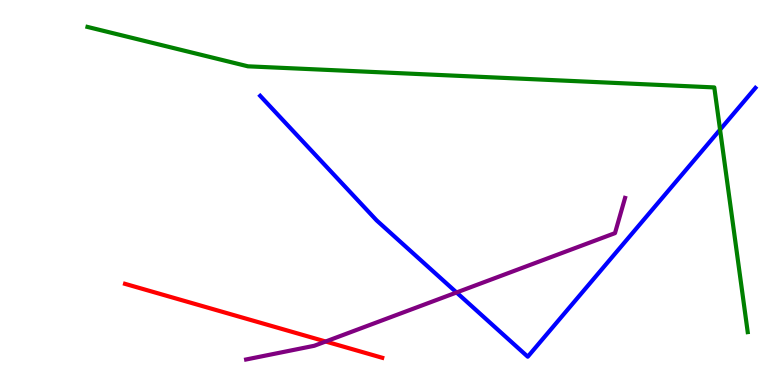[{'lines': ['blue', 'red'], 'intersections': []}, {'lines': ['green', 'red'], 'intersections': []}, {'lines': ['purple', 'red'], 'intersections': [{'x': 4.2, 'y': 1.13}]}, {'lines': ['blue', 'green'], 'intersections': [{'x': 9.29, 'y': 6.63}]}, {'lines': ['blue', 'purple'], 'intersections': [{'x': 5.89, 'y': 2.4}]}, {'lines': ['green', 'purple'], 'intersections': []}]